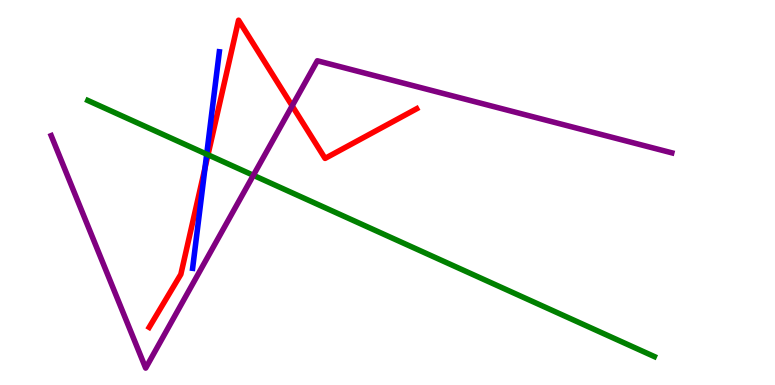[{'lines': ['blue', 'red'], 'intersections': [{'x': 2.65, 'y': 5.64}]}, {'lines': ['green', 'red'], 'intersections': [{'x': 2.68, 'y': 5.98}]}, {'lines': ['purple', 'red'], 'intersections': [{'x': 3.77, 'y': 7.25}]}, {'lines': ['blue', 'green'], 'intersections': [{'x': 2.67, 'y': 5.99}]}, {'lines': ['blue', 'purple'], 'intersections': []}, {'lines': ['green', 'purple'], 'intersections': [{'x': 3.27, 'y': 5.45}]}]